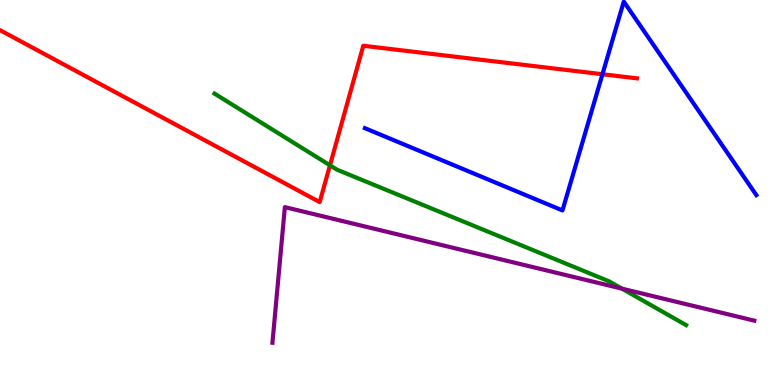[{'lines': ['blue', 'red'], 'intersections': [{'x': 7.77, 'y': 8.07}]}, {'lines': ['green', 'red'], 'intersections': [{'x': 4.26, 'y': 5.71}]}, {'lines': ['purple', 'red'], 'intersections': []}, {'lines': ['blue', 'green'], 'intersections': []}, {'lines': ['blue', 'purple'], 'intersections': []}, {'lines': ['green', 'purple'], 'intersections': [{'x': 8.03, 'y': 2.5}]}]